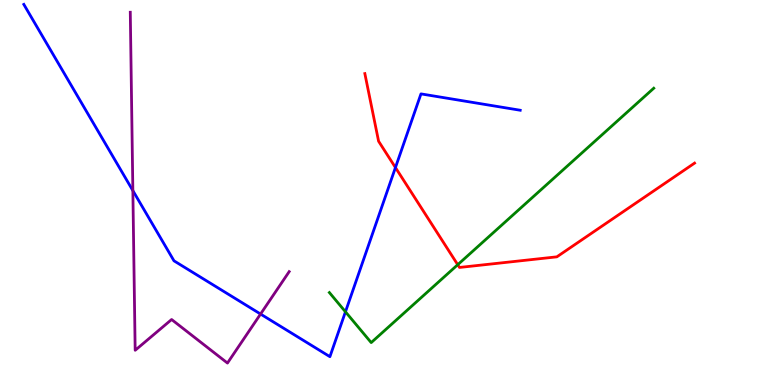[{'lines': ['blue', 'red'], 'intersections': [{'x': 5.1, 'y': 5.65}]}, {'lines': ['green', 'red'], 'intersections': [{'x': 5.91, 'y': 3.12}]}, {'lines': ['purple', 'red'], 'intersections': []}, {'lines': ['blue', 'green'], 'intersections': [{'x': 4.46, 'y': 1.9}]}, {'lines': ['blue', 'purple'], 'intersections': [{'x': 1.71, 'y': 5.05}, {'x': 3.36, 'y': 1.84}]}, {'lines': ['green', 'purple'], 'intersections': []}]